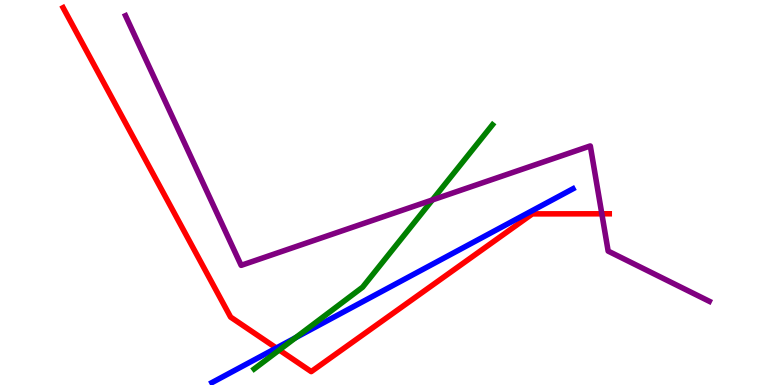[{'lines': ['blue', 'red'], 'intersections': [{'x': 3.57, 'y': 0.961}]}, {'lines': ['green', 'red'], 'intersections': [{'x': 3.6, 'y': 0.909}]}, {'lines': ['purple', 'red'], 'intersections': [{'x': 7.77, 'y': 4.45}]}, {'lines': ['blue', 'green'], 'intersections': [{'x': 3.81, 'y': 1.23}]}, {'lines': ['blue', 'purple'], 'intersections': []}, {'lines': ['green', 'purple'], 'intersections': [{'x': 5.58, 'y': 4.81}]}]